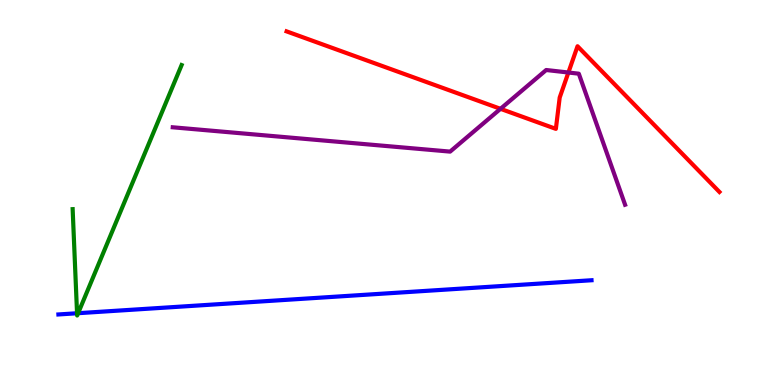[{'lines': ['blue', 'red'], 'intersections': []}, {'lines': ['green', 'red'], 'intersections': []}, {'lines': ['purple', 'red'], 'intersections': [{'x': 6.46, 'y': 7.17}, {'x': 7.33, 'y': 8.12}]}, {'lines': ['blue', 'green'], 'intersections': [{'x': 0.994, 'y': 1.86}, {'x': 1.01, 'y': 1.87}]}, {'lines': ['blue', 'purple'], 'intersections': []}, {'lines': ['green', 'purple'], 'intersections': []}]